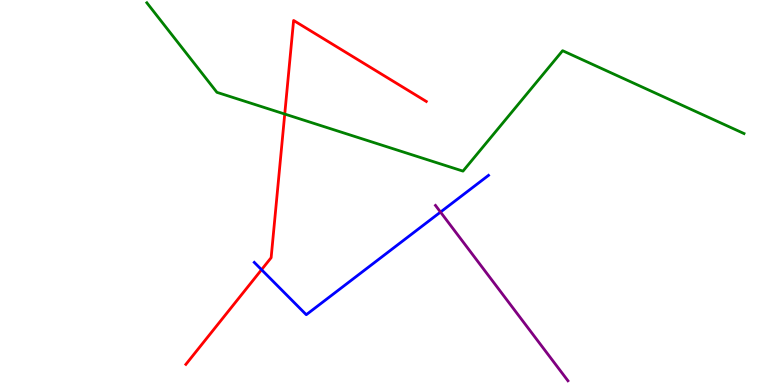[{'lines': ['blue', 'red'], 'intersections': [{'x': 3.37, 'y': 3.0}]}, {'lines': ['green', 'red'], 'intersections': [{'x': 3.67, 'y': 7.04}]}, {'lines': ['purple', 'red'], 'intersections': []}, {'lines': ['blue', 'green'], 'intersections': []}, {'lines': ['blue', 'purple'], 'intersections': [{'x': 5.68, 'y': 4.49}]}, {'lines': ['green', 'purple'], 'intersections': []}]